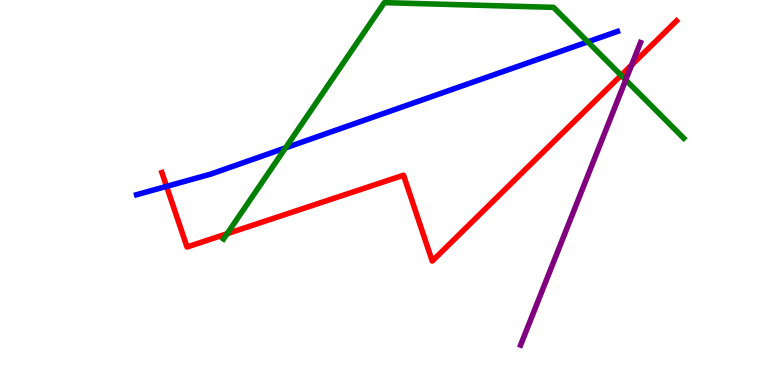[{'lines': ['blue', 'red'], 'intersections': [{'x': 2.15, 'y': 5.16}]}, {'lines': ['green', 'red'], 'intersections': [{'x': 2.93, 'y': 3.93}, {'x': 8.01, 'y': 8.04}]}, {'lines': ['purple', 'red'], 'intersections': [{'x': 8.15, 'y': 8.31}]}, {'lines': ['blue', 'green'], 'intersections': [{'x': 3.68, 'y': 6.16}, {'x': 7.58, 'y': 8.91}]}, {'lines': ['blue', 'purple'], 'intersections': []}, {'lines': ['green', 'purple'], 'intersections': [{'x': 8.07, 'y': 7.92}]}]